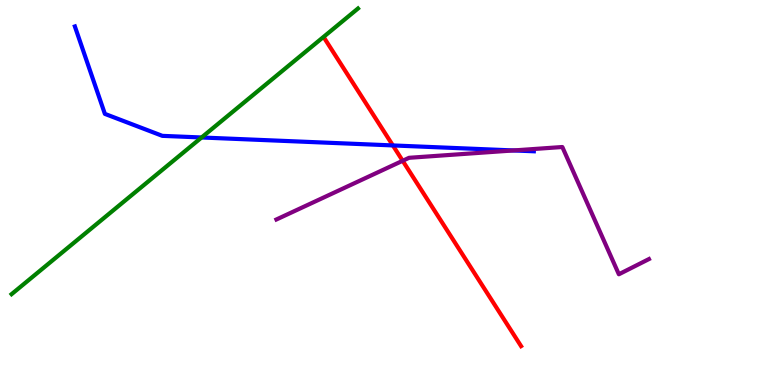[{'lines': ['blue', 'red'], 'intersections': [{'x': 5.07, 'y': 6.22}]}, {'lines': ['green', 'red'], 'intersections': []}, {'lines': ['purple', 'red'], 'intersections': [{'x': 5.2, 'y': 5.82}]}, {'lines': ['blue', 'green'], 'intersections': [{'x': 2.6, 'y': 6.43}]}, {'lines': ['blue', 'purple'], 'intersections': [{'x': 6.63, 'y': 6.09}]}, {'lines': ['green', 'purple'], 'intersections': []}]